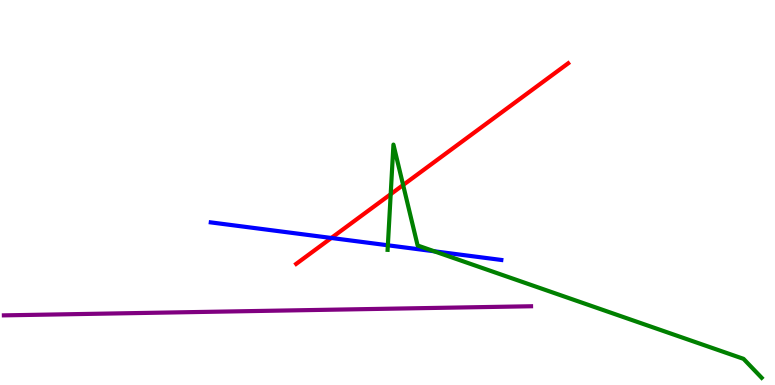[{'lines': ['blue', 'red'], 'intersections': [{'x': 4.28, 'y': 3.82}]}, {'lines': ['green', 'red'], 'intersections': [{'x': 5.04, 'y': 4.96}, {'x': 5.2, 'y': 5.19}]}, {'lines': ['purple', 'red'], 'intersections': []}, {'lines': ['blue', 'green'], 'intersections': [{'x': 5.0, 'y': 3.63}, {'x': 5.6, 'y': 3.47}]}, {'lines': ['blue', 'purple'], 'intersections': []}, {'lines': ['green', 'purple'], 'intersections': []}]